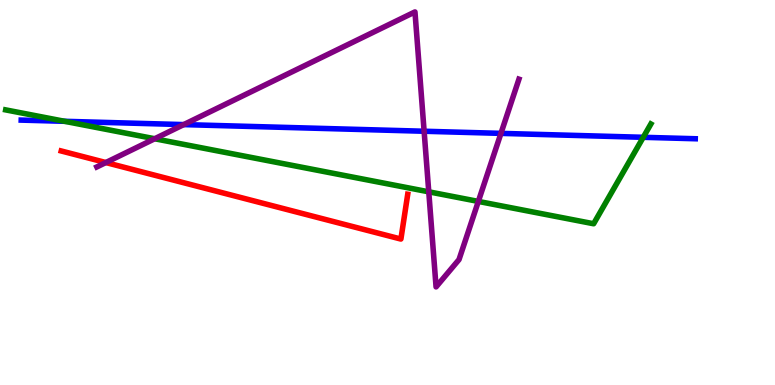[{'lines': ['blue', 'red'], 'intersections': []}, {'lines': ['green', 'red'], 'intersections': []}, {'lines': ['purple', 'red'], 'intersections': [{'x': 1.37, 'y': 5.78}]}, {'lines': ['blue', 'green'], 'intersections': [{'x': 0.834, 'y': 6.85}, {'x': 8.3, 'y': 6.43}]}, {'lines': ['blue', 'purple'], 'intersections': [{'x': 2.37, 'y': 6.76}, {'x': 5.47, 'y': 6.59}, {'x': 6.46, 'y': 6.54}]}, {'lines': ['green', 'purple'], 'intersections': [{'x': 2.0, 'y': 6.4}, {'x': 5.53, 'y': 5.02}, {'x': 6.17, 'y': 4.77}]}]